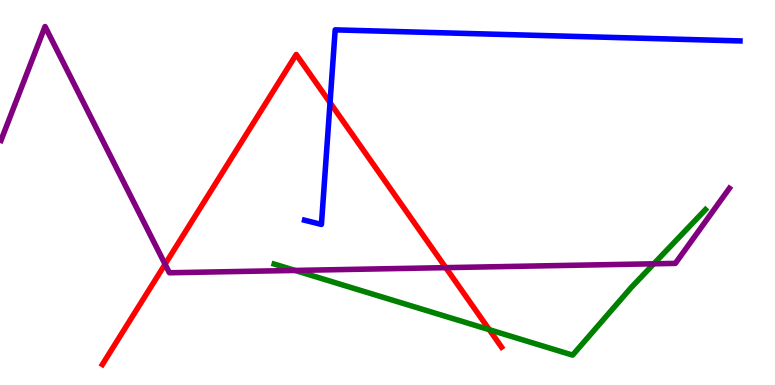[{'lines': ['blue', 'red'], 'intersections': [{'x': 4.26, 'y': 7.33}]}, {'lines': ['green', 'red'], 'intersections': [{'x': 6.31, 'y': 1.44}]}, {'lines': ['purple', 'red'], 'intersections': [{'x': 2.13, 'y': 3.14}, {'x': 5.75, 'y': 3.05}]}, {'lines': ['blue', 'green'], 'intersections': []}, {'lines': ['blue', 'purple'], 'intersections': []}, {'lines': ['green', 'purple'], 'intersections': [{'x': 3.81, 'y': 2.98}, {'x': 8.44, 'y': 3.15}]}]